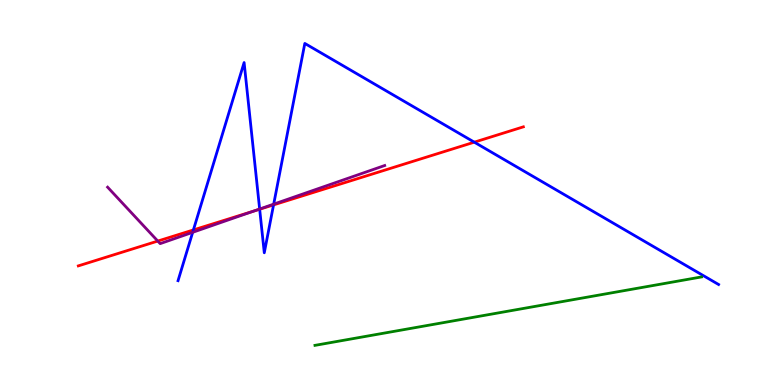[{'lines': ['blue', 'red'], 'intersections': [{'x': 2.5, 'y': 4.03}, {'x': 3.35, 'y': 4.57}, {'x': 3.53, 'y': 4.68}, {'x': 6.12, 'y': 6.31}]}, {'lines': ['green', 'red'], 'intersections': []}, {'lines': ['purple', 'red'], 'intersections': [{'x': 2.04, 'y': 3.74}, {'x': 3.27, 'y': 4.52}]}, {'lines': ['blue', 'green'], 'intersections': []}, {'lines': ['blue', 'purple'], 'intersections': [{'x': 2.49, 'y': 3.97}, {'x': 3.35, 'y': 4.57}, {'x': 3.53, 'y': 4.7}]}, {'lines': ['green', 'purple'], 'intersections': []}]